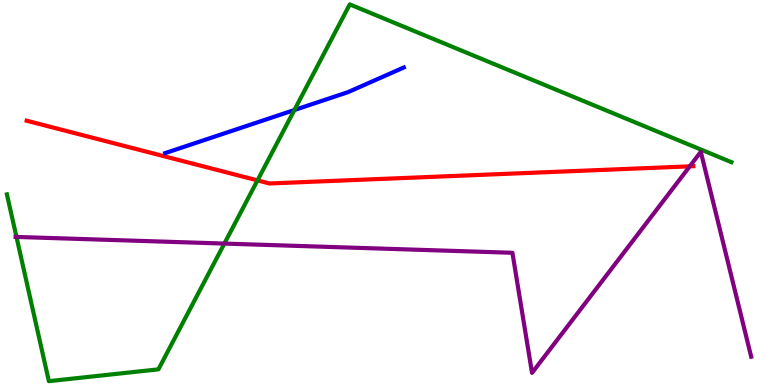[{'lines': ['blue', 'red'], 'intersections': []}, {'lines': ['green', 'red'], 'intersections': [{'x': 3.32, 'y': 5.31}]}, {'lines': ['purple', 'red'], 'intersections': [{'x': 8.9, 'y': 5.68}]}, {'lines': ['blue', 'green'], 'intersections': [{'x': 3.8, 'y': 7.14}]}, {'lines': ['blue', 'purple'], 'intersections': []}, {'lines': ['green', 'purple'], 'intersections': [{'x': 0.213, 'y': 3.85}, {'x': 2.9, 'y': 3.67}]}]